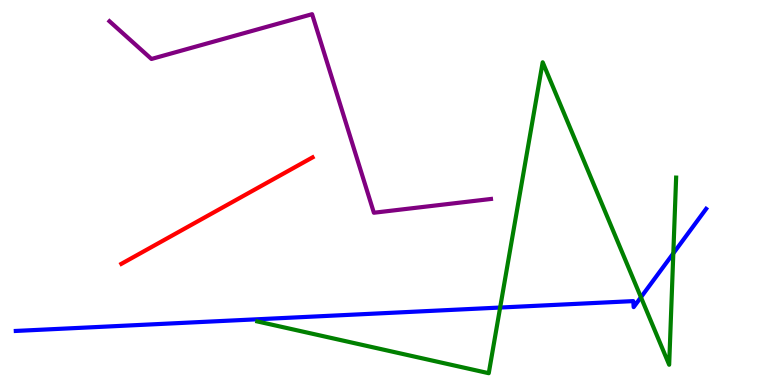[{'lines': ['blue', 'red'], 'intersections': []}, {'lines': ['green', 'red'], 'intersections': []}, {'lines': ['purple', 'red'], 'intersections': []}, {'lines': ['blue', 'green'], 'intersections': [{'x': 6.45, 'y': 2.01}, {'x': 8.27, 'y': 2.28}, {'x': 8.69, 'y': 3.42}]}, {'lines': ['blue', 'purple'], 'intersections': []}, {'lines': ['green', 'purple'], 'intersections': []}]